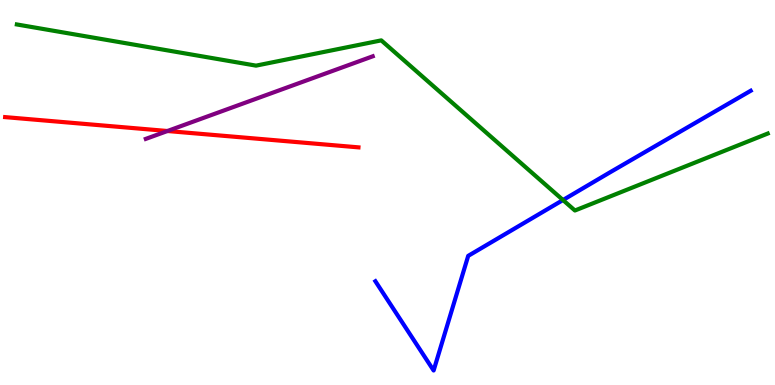[{'lines': ['blue', 'red'], 'intersections': []}, {'lines': ['green', 'red'], 'intersections': []}, {'lines': ['purple', 'red'], 'intersections': [{'x': 2.16, 'y': 6.6}]}, {'lines': ['blue', 'green'], 'intersections': [{'x': 7.26, 'y': 4.8}]}, {'lines': ['blue', 'purple'], 'intersections': []}, {'lines': ['green', 'purple'], 'intersections': []}]